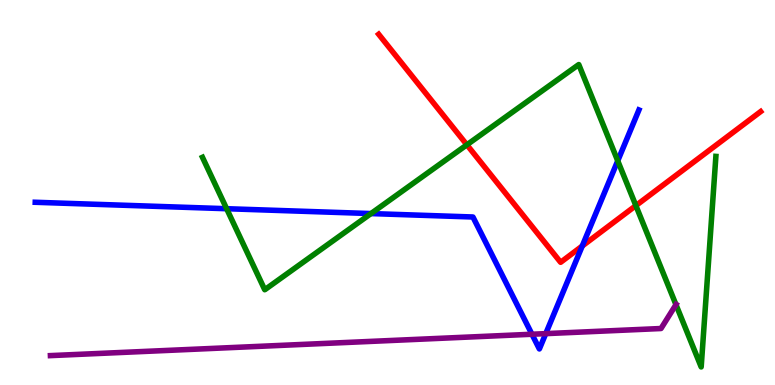[{'lines': ['blue', 'red'], 'intersections': [{'x': 7.51, 'y': 3.61}]}, {'lines': ['green', 'red'], 'intersections': [{'x': 6.02, 'y': 6.24}, {'x': 8.2, 'y': 4.66}]}, {'lines': ['purple', 'red'], 'intersections': []}, {'lines': ['blue', 'green'], 'intersections': [{'x': 2.92, 'y': 4.58}, {'x': 4.79, 'y': 4.45}, {'x': 7.97, 'y': 5.82}]}, {'lines': ['blue', 'purple'], 'intersections': [{'x': 6.86, 'y': 1.32}, {'x': 7.04, 'y': 1.33}]}, {'lines': ['green', 'purple'], 'intersections': [{'x': 8.72, 'y': 2.09}]}]